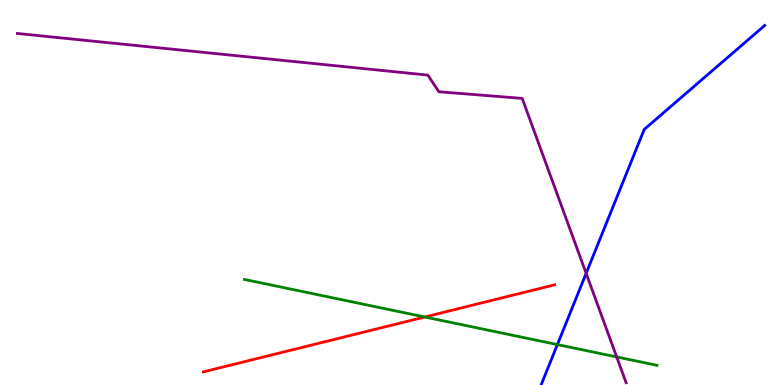[{'lines': ['blue', 'red'], 'intersections': []}, {'lines': ['green', 'red'], 'intersections': [{'x': 5.48, 'y': 1.77}]}, {'lines': ['purple', 'red'], 'intersections': []}, {'lines': ['blue', 'green'], 'intersections': [{'x': 7.19, 'y': 1.05}]}, {'lines': ['blue', 'purple'], 'intersections': [{'x': 7.56, 'y': 2.9}]}, {'lines': ['green', 'purple'], 'intersections': [{'x': 7.96, 'y': 0.729}]}]